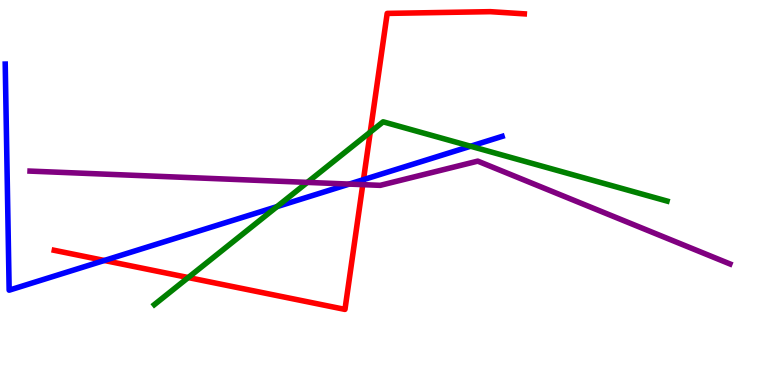[{'lines': ['blue', 'red'], 'intersections': [{'x': 1.35, 'y': 3.23}, {'x': 4.69, 'y': 5.33}]}, {'lines': ['green', 'red'], 'intersections': [{'x': 2.43, 'y': 2.79}, {'x': 4.78, 'y': 6.57}]}, {'lines': ['purple', 'red'], 'intersections': [{'x': 4.68, 'y': 5.2}]}, {'lines': ['blue', 'green'], 'intersections': [{'x': 3.57, 'y': 4.63}, {'x': 6.07, 'y': 6.2}]}, {'lines': ['blue', 'purple'], 'intersections': [{'x': 4.51, 'y': 5.22}]}, {'lines': ['green', 'purple'], 'intersections': [{'x': 3.97, 'y': 5.26}]}]